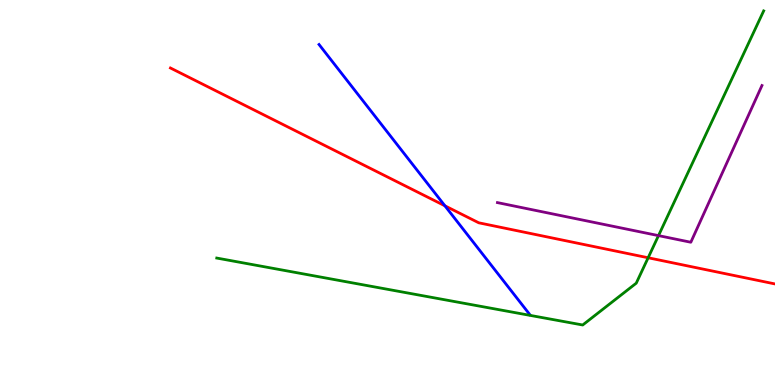[{'lines': ['blue', 'red'], 'intersections': [{'x': 5.74, 'y': 4.65}]}, {'lines': ['green', 'red'], 'intersections': [{'x': 8.36, 'y': 3.31}]}, {'lines': ['purple', 'red'], 'intersections': []}, {'lines': ['blue', 'green'], 'intersections': []}, {'lines': ['blue', 'purple'], 'intersections': []}, {'lines': ['green', 'purple'], 'intersections': [{'x': 8.5, 'y': 3.88}]}]